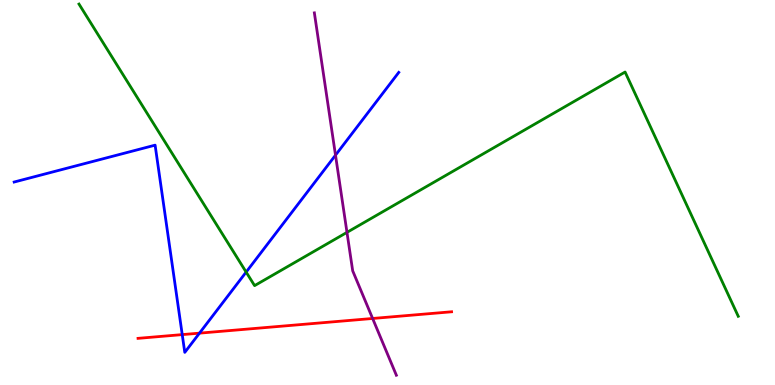[{'lines': ['blue', 'red'], 'intersections': [{'x': 2.35, 'y': 1.31}, {'x': 2.57, 'y': 1.35}]}, {'lines': ['green', 'red'], 'intersections': []}, {'lines': ['purple', 'red'], 'intersections': [{'x': 4.81, 'y': 1.73}]}, {'lines': ['blue', 'green'], 'intersections': [{'x': 3.18, 'y': 2.93}]}, {'lines': ['blue', 'purple'], 'intersections': [{'x': 4.33, 'y': 5.97}]}, {'lines': ['green', 'purple'], 'intersections': [{'x': 4.48, 'y': 3.96}]}]